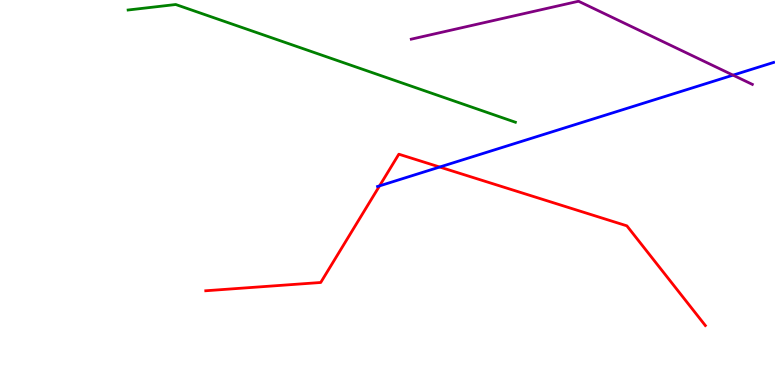[{'lines': ['blue', 'red'], 'intersections': [{'x': 4.9, 'y': 5.17}, {'x': 5.67, 'y': 5.66}]}, {'lines': ['green', 'red'], 'intersections': []}, {'lines': ['purple', 'red'], 'intersections': []}, {'lines': ['blue', 'green'], 'intersections': []}, {'lines': ['blue', 'purple'], 'intersections': [{'x': 9.46, 'y': 8.05}]}, {'lines': ['green', 'purple'], 'intersections': []}]